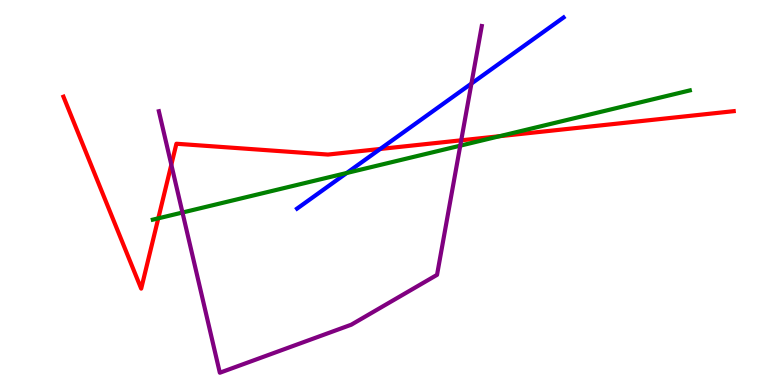[{'lines': ['blue', 'red'], 'intersections': [{'x': 4.91, 'y': 6.13}]}, {'lines': ['green', 'red'], 'intersections': [{'x': 2.04, 'y': 4.33}, {'x': 6.45, 'y': 6.46}]}, {'lines': ['purple', 'red'], 'intersections': [{'x': 2.21, 'y': 5.72}, {'x': 5.95, 'y': 6.36}]}, {'lines': ['blue', 'green'], 'intersections': [{'x': 4.47, 'y': 5.51}]}, {'lines': ['blue', 'purple'], 'intersections': [{'x': 6.08, 'y': 7.83}]}, {'lines': ['green', 'purple'], 'intersections': [{'x': 2.35, 'y': 4.48}, {'x': 5.94, 'y': 6.22}]}]